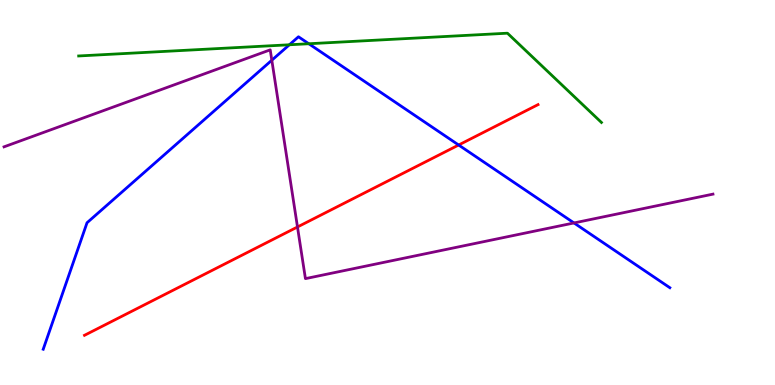[{'lines': ['blue', 'red'], 'intersections': [{'x': 5.92, 'y': 6.23}]}, {'lines': ['green', 'red'], 'intersections': []}, {'lines': ['purple', 'red'], 'intersections': [{'x': 3.84, 'y': 4.1}]}, {'lines': ['blue', 'green'], 'intersections': [{'x': 3.73, 'y': 8.84}, {'x': 3.98, 'y': 8.86}]}, {'lines': ['blue', 'purple'], 'intersections': [{'x': 3.51, 'y': 8.44}, {'x': 7.41, 'y': 4.21}]}, {'lines': ['green', 'purple'], 'intersections': []}]